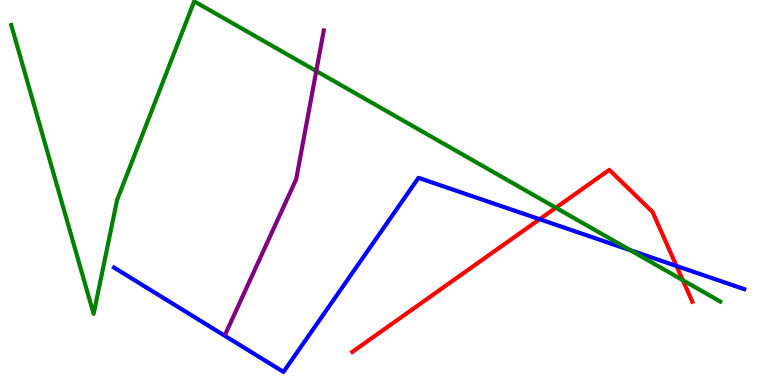[{'lines': ['blue', 'red'], 'intersections': [{'x': 6.96, 'y': 4.31}, {'x': 8.73, 'y': 3.09}]}, {'lines': ['green', 'red'], 'intersections': [{'x': 7.17, 'y': 4.6}, {'x': 8.81, 'y': 2.72}]}, {'lines': ['purple', 'red'], 'intersections': []}, {'lines': ['blue', 'green'], 'intersections': [{'x': 8.13, 'y': 3.5}]}, {'lines': ['blue', 'purple'], 'intersections': []}, {'lines': ['green', 'purple'], 'intersections': [{'x': 4.08, 'y': 8.16}]}]